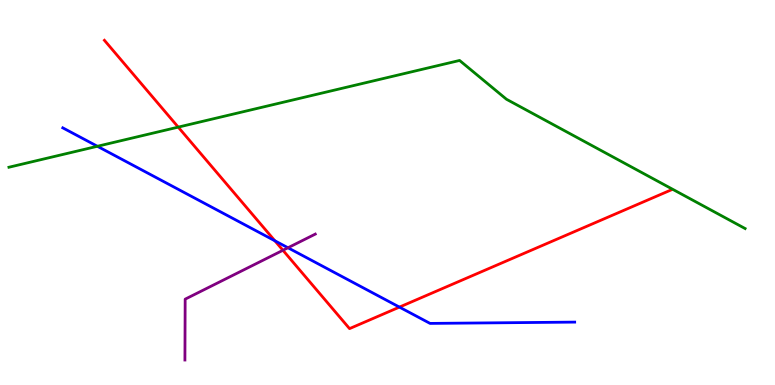[{'lines': ['blue', 'red'], 'intersections': [{'x': 3.55, 'y': 3.75}, {'x': 5.15, 'y': 2.02}]}, {'lines': ['green', 'red'], 'intersections': [{'x': 2.3, 'y': 6.7}]}, {'lines': ['purple', 'red'], 'intersections': [{'x': 3.65, 'y': 3.5}]}, {'lines': ['blue', 'green'], 'intersections': [{'x': 1.26, 'y': 6.2}]}, {'lines': ['blue', 'purple'], 'intersections': [{'x': 3.72, 'y': 3.56}]}, {'lines': ['green', 'purple'], 'intersections': []}]